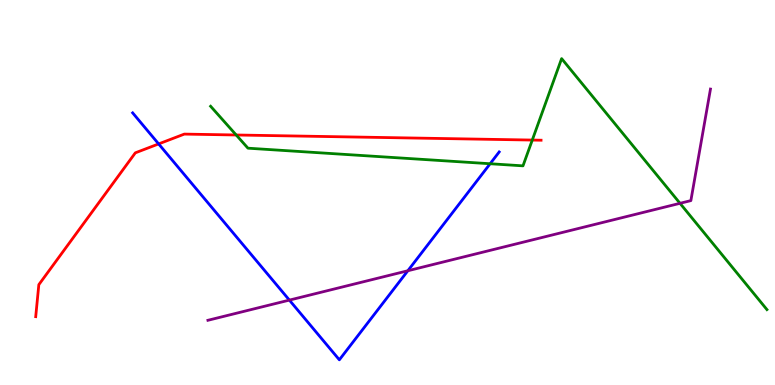[{'lines': ['blue', 'red'], 'intersections': [{'x': 2.05, 'y': 6.26}]}, {'lines': ['green', 'red'], 'intersections': [{'x': 3.05, 'y': 6.49}, {'x': 6.87, 'y': 6.36}]}, {'lines': ['purple', 'red'], 'intersections': []}, {'lines': ['blue', 'green'], 'intersections': [{'x': 6.32, 'y': 5.75}]}, {'lines': ['blue', 'purple'], 'intersections': [{'x': 3.73, 'y': 2.2}, {'x': 5.26, 'y': 2.97}]}, {'lines': ['green', 'purple'], 'intersections': [{'x': 8.77, 'y': 4.72}]}]